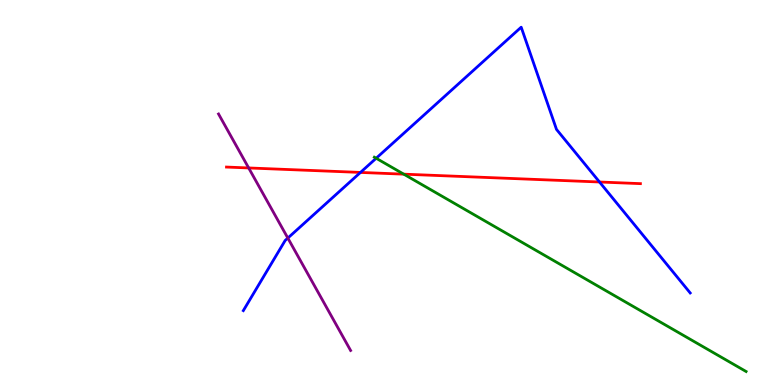[{'lines': ['blue', 'red'], 'intersections': [{'x': 4.65, 'y': 5.52}, {'x': 7.74, 'y': 5.27}]}, {'lines': ['green', 'red'], 'intersections': [{'x': 5.21, 'y': 5.48}]}, {'lines': ['purple', 'red'], 'intersections': [{'x': 3.21, 'y': 5.64}]}, {'lines': ['blue', 'green'], 'intersections': [{'x': 4.85, 'y': 5.89}]}, {'lines': ['blue', 'purple'], 'intersections': [{'x': 3.71, 'y': 3.82}]}, {'lines': ['green', 'purple'], 'intersections': []}]